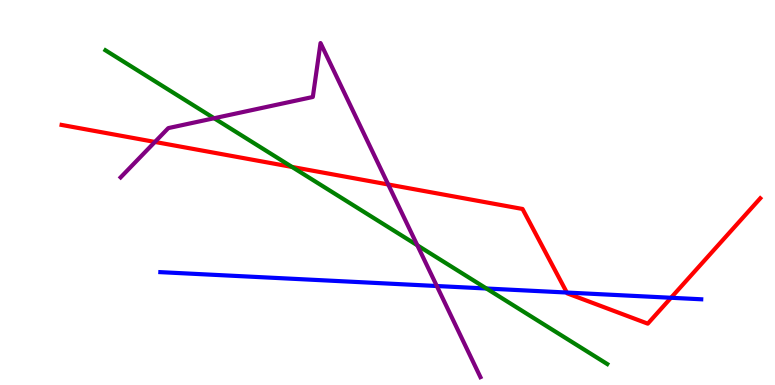[{'lines': ['blue', 'red'], 'intersections': [{'x': 7.31, 'y': 2.4}, {'x': 8.66, 'y': 2.27}]}, {'lines': ['green', 'red'], 'intersections': [{'x': 3.77, 'y': 5.66}]}, {'lines': ['purple', 'red'], 'intersections': [{'x': 2.0, 'y': 6.31}, {'x': 5.01, 'y': 5.21}]}, {'lines': ['blue', 'green'], 'intersections': [{'x': 6.28, 'y': 2.51}]}, {'lines': ['blue', 'purple'], 'intersections': [{'x': 5.64, 'y': 2.57}]}, {'lines': ['green', 'purple'], 'intersections': [{'x': 2.76, 'y': 6.93}, {'x': 5.38, 'y': 3.63}]}]